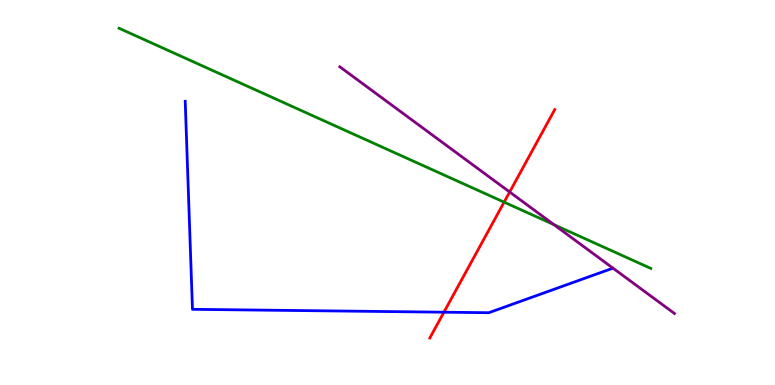[{'lines': ['blue', 'red'], 'intersections': [{'x': 5.73, 'y': 1.89}]}, {'lines': ['green', 'red'], 'intersections': [{'x': 6.5, 'y': 4.75}]}, {'lines': ['purple', 'red'], 'intersections': [{'x': 6.58, 'y': 5.01}]}, {'lines': ['blue', 'green'], 'intersections': []}, {'lines': ['blue', 'purple'], 'intersections': []}, {'lines': ['green', 'purple'], 'intersections': [{'x': 7.15, 'y': 4.16}]}]